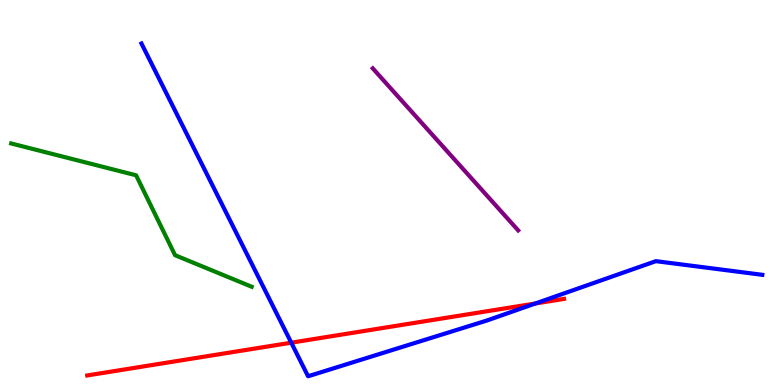[{'lines': ['blue', 'red'], 'intersections': [{'x': 3.76, 'y': 1.1}, {'x': 6.91, 'y': 2.12}]}, {'lines': ['green', 'red'], 'intersections': []}, {'lines': ['purple', 'red'], 'intersections': []}, {'lines': ['blue', 'green'], 'intersections': []}, {'lines': ['blue', 'purple'], 'intersections': []}, {'lines': ['green', 'purple'], 'intersections': []}]